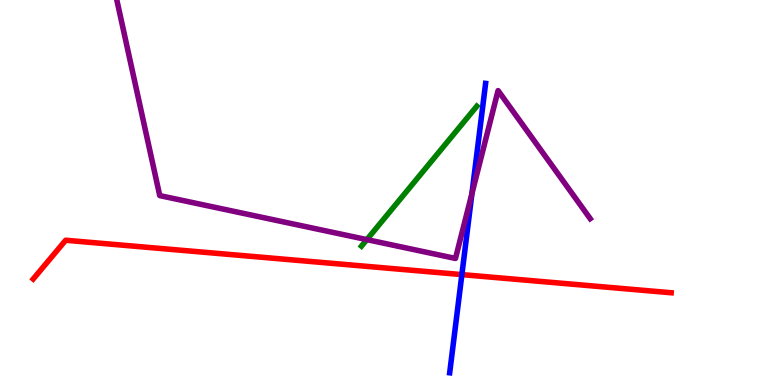[{'lines': ['blue', 'red'], 'intersections': [{'x': 5.96, 'y': 2.87}]}, {'lines': ['green', 'red'], 'intersections': []}, {'lines': ['purple', 'red'], 'intersections': []}, {'lines': ['blue', 'green'], 'intersections': []}, {'lines': ['blue', 'purple'], 'intersections': [{'x': 6.09, 'y': 4.97}]}, {'lines': ['green', 'purple'], 'intersections': [{'x': 4.73, 'y': 3.78}]}]